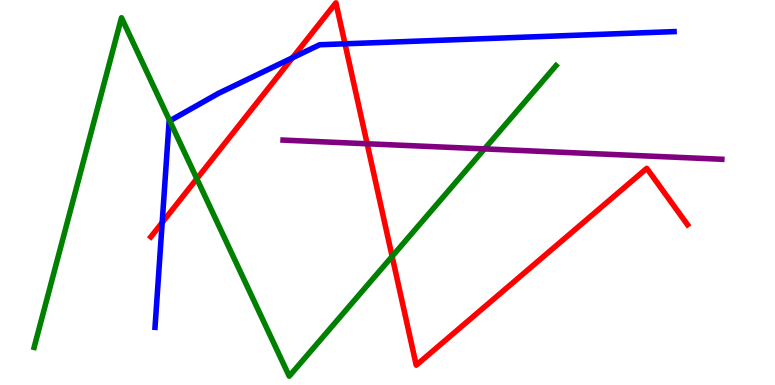[{'lines': ['blue', 'red'], 'intersections': [{'x': 2.09, 'y': 4.22}, {'x': 3.77, 'y': 8.5}, {'x': 4.45, 'y': 8.86}]}, {'lines': ['green', 'red'], 'intersections': [{'x': 2.54, 'y': 5.36}, {'x': 5.06, 'y': 3.34}]}, {'lines': ['purple', 'red'], 'intersections': [{'x': 4.74, 'y': 6.27}]}, {'lines': ['blue', 'green'], 'intersections': [{'x': 2.19, 'y': 6.86}]}, {'lines': ['blue', 'purple'], 'intersections': []}, {'lines': ['green', 'purple'], 'intersections': [{'x': 6.25, 'y': 6.13}]}]